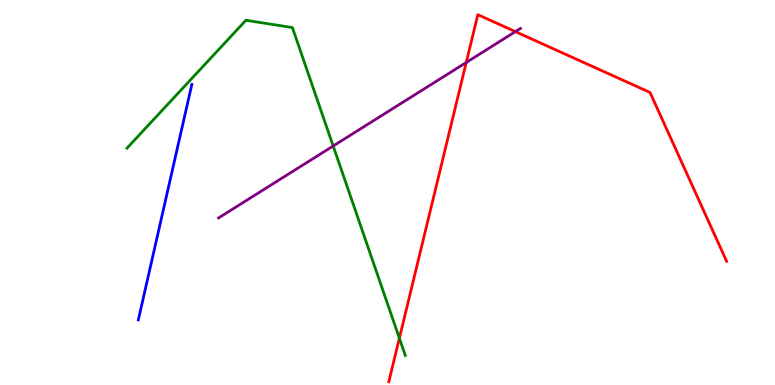[{'lines': ['blue', 'red'], 'intersections': []}, {'lines': ['green', 'red'], 'intersections': [{'x': 5.15, 'y': 1.22}]}, {'lines': ['purple', 'red'], 'intersections': [{'x': 6.02, 'y': 8.38}, {'x': 6.65, 'y': 9.18}]}, {'lines': ['blue', 'green'], 'intersections': []}, {'lines': ['blue', 'purple'], 'intersections': []}, {'lines': ['green', 'purple'], 'intersections': [{'x': 4.3, 'y': 6.21}]}]